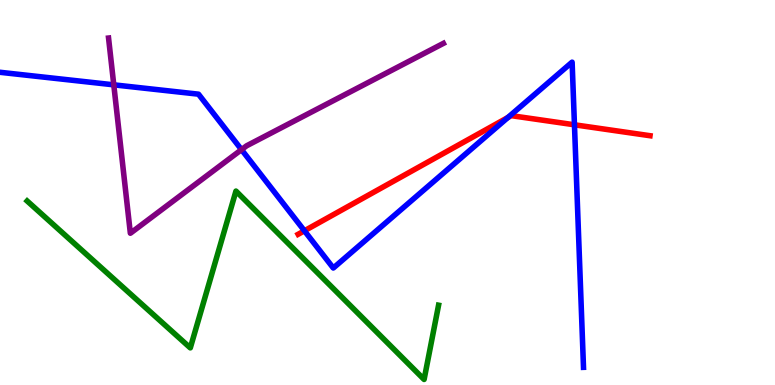[{'lines': ['blue', 'red'], 'intersections': [{'x': 3.93, 'y': 4.01}, {'x': 6.55, 'y': 6.95}, {'x': 7.41, 'y': 6.76}]}, {'lines': ['green', 'red'], 'intersections': []}, {'lines': ['purple', 'red'], 'intersections': []}, {'lines': ['blue', 'green'], 'intersections': []}, {'lines': ['blue', 'purple'], 'intersections': [{'x': 1.47, 'y': 7.8}, {'x': 3.12, 'y': 6.11}]}, {'lines': ['green', 'purple'], 'intersections': []}]